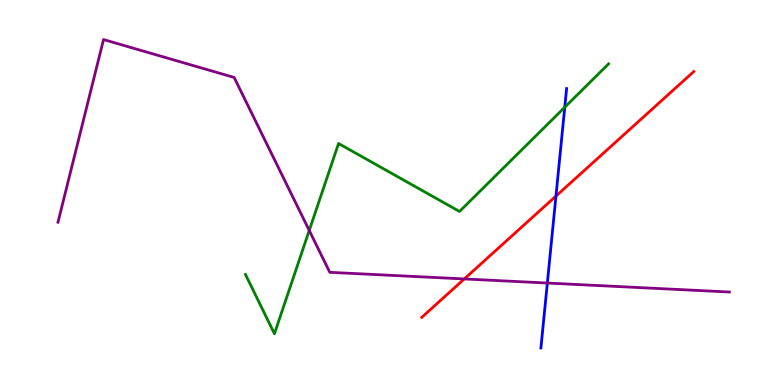[{'lines': ['blue', 'red'], 'intersections': [{'x': 7.17, 'y': 4.91}]}, {'lines': ['green', 'red'], 'intersections': []}, {'lines': ['purple', 'red'], 'intersections': [{'x': 5.99, 'y': 2.75}]}, {'lines': ['blue', 'green'], 'intersections': [{'x': 7.29, 'y': 7.21}]}, {'lines': ['blue', 'purple'], 'intersections': [{'x': 7.06, 'y': 2.65}]}, {'lines': ['green', 'purple'], 'intersections': [{'x': 3.99, 'y': 4.01}]}]